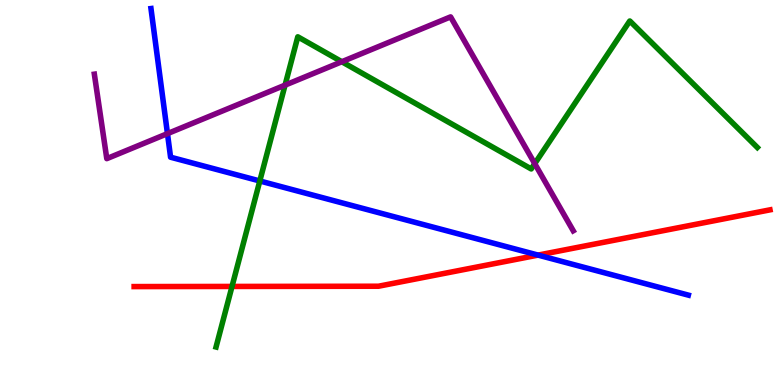[{'lines': ['blue', 'red'], 'intersections': [{'x': 6.94, 'y': 3.37}]}, {'lines': ['green', 'red'], 'intersections': [{'x': 2.99, 'y': 2.56}]}, {'lines': ['purple', 'red'], 'intersections': []}, {'lines': ['blue', 'green'], 'intersections': [{'x': 3.35, 'y': 5.3}]}, {'lines': ['blue', 'purple'], 'intersections': [{'x': 2.16, 'y': 6.53}]}, {'lines': ['green', 'purple'], 'intersections': [{'x': 3.68, 'y': 7.79}, {'x': 4.41, 'y': 8.4}, {'x': 6.9, 'y': 5.75}]}]